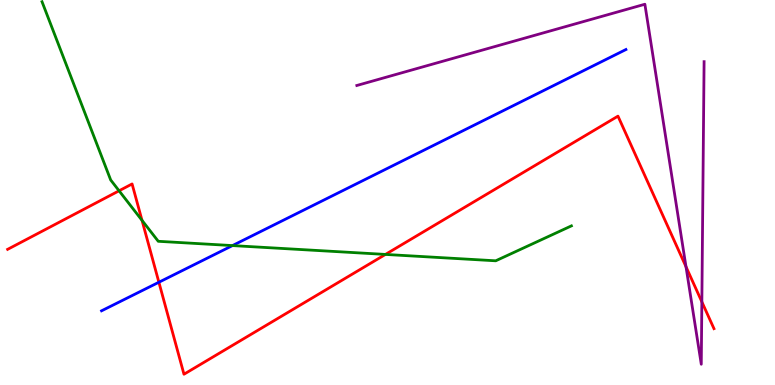[{'lines': ['blue', 'red'], 'intersections': [{'x': 2.05, 'y': 2.67}]}, {'lines': ['green', 'red'], 'intersections': [{'x': 1.54, 'y': 5.04}, {'x': 1.83, 'y': 4.28}, {'x': 4.97, 'y': 3.39}]}, {'lines': ['purple', 'red'], 'intersections': [{'x': 8.85, 'y': 3.07}, {'x': 9.06, 'y': 2.16}]}, {'lines': ['blue', 'green'], 'intersections': [{'x': 3.0, 'y': 3.62}]}, {'lines': ['blue', 'purple'], 'intersections': []}, {'lines': ['green', 'purple'], 'intersections': []}]